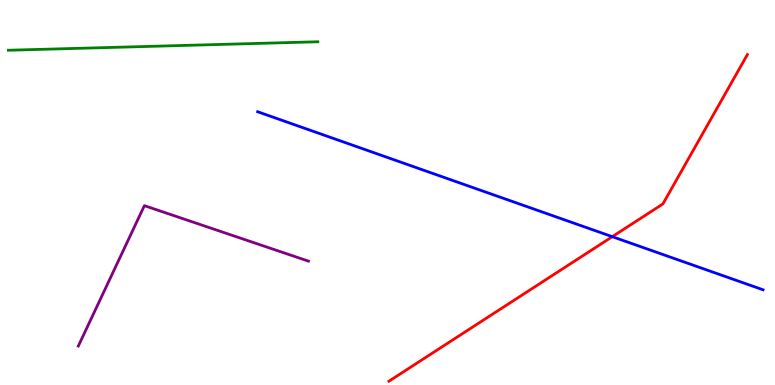[{'lines': ['blue', 'red'], 'intersections': [{'x': 7.9, 'y': 3.85}]}, {'lines': ['green', 'red'], 'intersections': []}, {'lines': ['purple', 'red'], 'intersections': []}, {'lines': ['blue', 'green'], 'intersections': []}, {'lines': ['blue', 'purple'], 'intersections': []}, {'lines': ['green', 'purple'], 'intersections': []}]